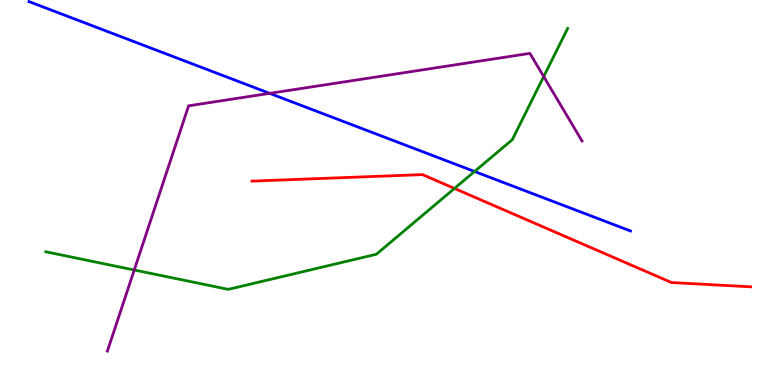[{'lines': ['blue', 'red'], 'intersections': []}, {'lines': ['green', 'red'], 'intersections': [{'x': 5.86, 'y': 5.11}]}, {'lines': ['purple', 'red'], 'intersections': []}, {'lines': ['blue', 'green'], 'intersections': [{'x': 6.12, 'y': 5.55}]}, {'lines': ['blue', 'purple'], 'intersections': [{'x': 3.48, 'y': 7.58}]}, {'lines': ['green', 'purple'], 'intersections': [{'x': 1.73, 'y': 2.99}, {'x': 7.02, 'y': 8.01}]}]